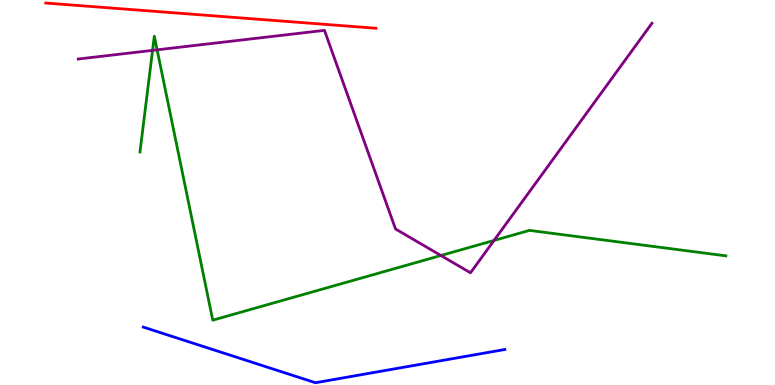[{'lines': ['blue', 'red'], 'intersections': []}, {'lines': ['green', 'red'], 'intersections': []}, {'lines': ['purple', 'red'], 'intersections': []}, {'lines': ['blue', 'green'], 'intersections': []}, {'lines': ['blue', 'purple'], 'intersections': []}, {'lines': ['green', 'purple'], 'intersections': [{'x': 1.97, 'y': 8.69}, {'x': 2.03, 'y': 8.71}, {'x': 5.69, 'y': 3.36}, {'x': 6.37, 'y': 3.75}]}]